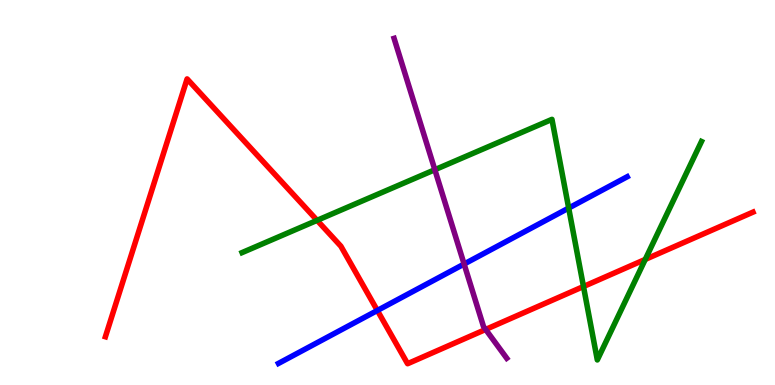[{'lines': ['blue', 'red'], 'intersections': [{'x': 4.87, 'y': 1.94}]}, {'lines': ['green', 'red'], 'intersections': [{'x': 4.09, 'y': 4.28}, {'x': 7.53, 'y': 2.56}, {'x': 8.33, 'y': 3.26}]}, {'lines': ['purple', 'red'], 'intersections': [{'x': 6.27, 'y': 1.44}]}, {'lines': ['blue', 'green'], 'intersections': [{'x': 7.34, 'y': 4.6}]}, {'lines': ['blue', 'purple'], 'intersections': [{'x': 5.99, 'y': 3.14}]}, {'lines': ['green', 'purple'], 'intersections': [{'x': 5.61, 'y': 5.59}]}]